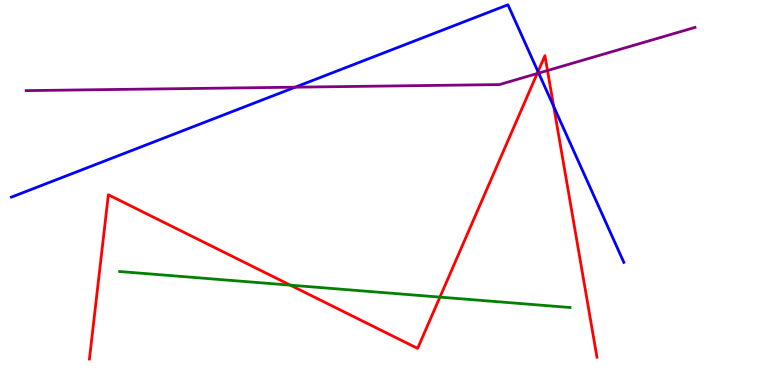[{'lines': ['blue', 'red'], 'intersections': [{'x': 6.94, 'y': 8.14}, {'x': 7.14, 'y': 7.23}]}, {'lines': ['green', 'red'], 'intersections': [{'x': 3.75, 'y': 2.59}, {'x': 5.68, 'y': 2.28}]}, {'lines': ['purple', 'red'], 'intersections': [{'x': 6.93, 'y': 8.09}, {'x': 7.06, 'y': 8.17}]}, {'lines': ['blue', 'green'], 'intersections': []}, {'lines': ['blue', 'purple'], 'intersections': [{'x': 3.81, 'y': 7.74}, {'x': 6.95, 'y': 8.1}]}, {'lines': ['green', 'purple'], 'intersections': []}]